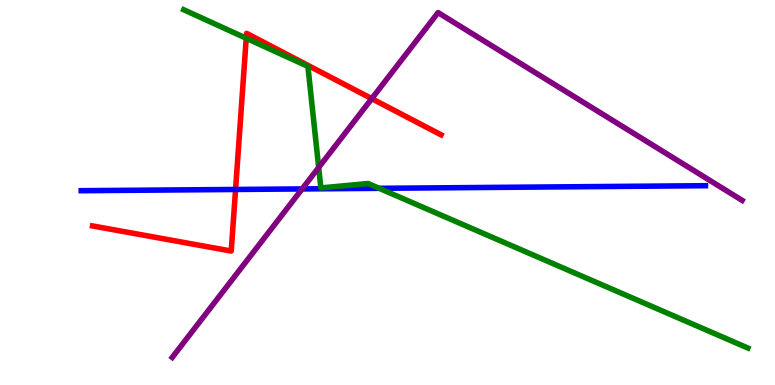[{'lines': ['blue', 'red'], 'intersections': [{'x': 3.04, 'y': 5.08}]}, {'lines': ['green', 'red'], 'intersections': [{'x': 3.18, 'y': 9.01}]}, {'lines': ['purple', 'red'], 'intersections': [{'x': 4.8, 'y': 7.44}]}, {'lines': ['blue', 'green'], 'intersections': [{'x': 4.89, 'y': 5.11}]}, {'lines': ['blue', 'purple'], 'intersections': [{'x': 3.9, 'y': 5.09}]}, {'lines': ['green', 'purple'], 'intersections': [{'x': 4.11, 'y': 5.65}]}]